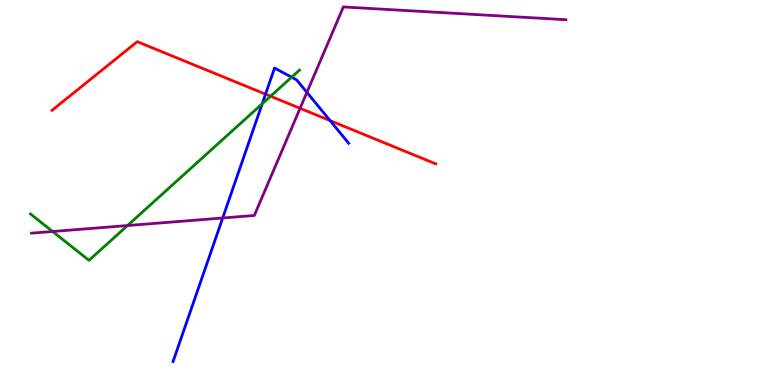[{'lines': ['blue', 'red'], 'intersections': [{'x': 3.43, 'y': 7.55}, {'x': 4.26, 'y': 6.87}]}, {'lines': ['green', 'red'], 'intersections': [{'x': 3.49, 'y': 7.5}]}, {'lines': ['purple', 'red'], 'intersections': [{'x': 3.87, 'y': 7.19}]}, {'lines': ['blue', 'green'], 'intersections': [{'x': 3.38, 'y': 7.3}, {'x': 3.76, 'y': 7.99}]}, {'lines': ['blue', 'purple'], 'intersections': [{'x': 2.87, 'y': 4.34}, {'x': 3.96, 'y': 7.6}]}, {'lines': ['green', 'purple'], 'intersections': [{'x': 0.679, 'y': 3.99}, {'x': 1.65, 'y': 4.14}]}]